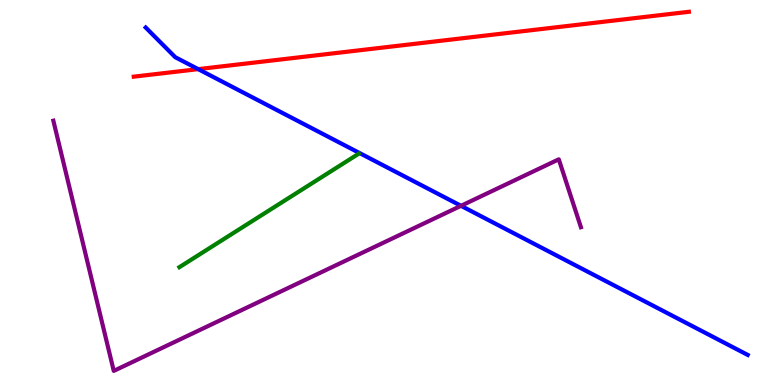[{'lines': ['blue', 'red'], 'intersections': [{'x': 2.56, 'y': 8.2}]}, {'lines': ['green', 'red'], 'intersections': []}, {'lines': ['purple', 'red'], 'intersections': []}, {'lines': ['blue', 'green'], 'intersections': []}, {'lines': ['blue', 'purple'], 'intersections': [{'x': 5.95, 'y': 4.65}]}, {'lines': ['green', 'purple'], 'intersections': []}]